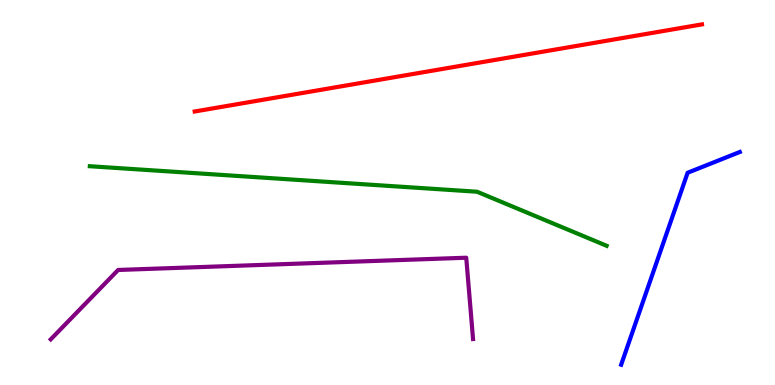[{'lines': ['blue', 'red'], 'intersections': []}, {'lines': ['green', 'red'], 'intersections': []}, {'lines': ['purple', 'red'], 'intersections': []}, {'lines': ['blue', 'green'], 'intersections': []}, {'lines': ['blue', 'purple'], 'intersections': []}, {'lines': ['green', 'purple'], 'intersections': []}]